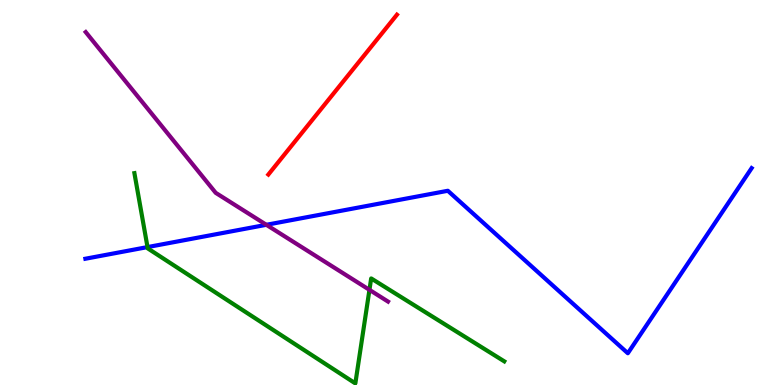[{'lines': ['blue', 'red'], 'intersections': []}, {'lines': ['green', 'red'], 'intersections': []}, {'lines': ['purple', 'red'], 'intersections': []}, {'lines': ['blue', 'green'], 'intersections': [{'x': 1.9, 'y': 3.58}]}, {'lines': ['blue', 'purple'], 'intersections': [{'x': 3.44, 'y': 4.16}]}, {'lines': ['green', 'purple'], 'intersections': [{'x': 4.77, 'y': 2.47}]}]